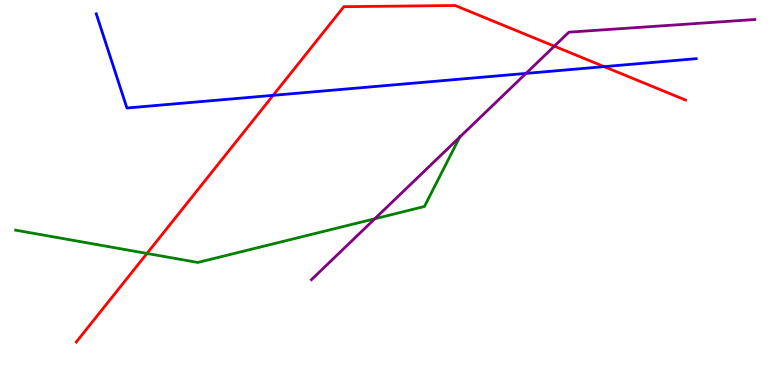[{'lines': ['blue', 'red'], 'intersections': [{'x': 3.52, 'y': 7.52}, {'x': 7.8, 'y': 8.27}]}, {'lines': ['green', 'red'], 'intersections': [{'x': 1.9, 'y': 3.42}]}, {'lines': ['purple', 'red'], 'intersections': [{'x': 7.15, 'y': 8.8}]}, {'lines': ['blue', 'green'], 'intersections': []}, {'lines': ['blue', 'purple'], 'intersections': [{'x': 6.79, 'y': 8.09}]}, {'lines': ['green', 'purple'], 'intersections': [{'x': 4.84, 'y': 4.32}, {'x': 5.93, 'y': 6.44}]}]